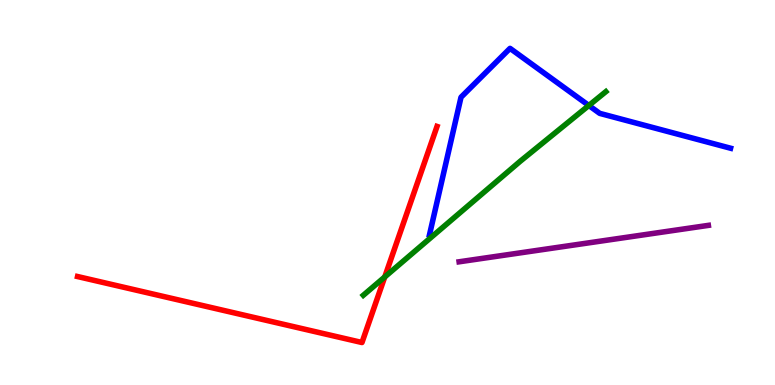[{'lines': ['blue', 'red'], 'intersections': []}, {'lines': ['green', 'red'], 'intersections': [{'x': 4.96, 'y': 2.81}]}, {'lines': ['purple', 'red'], 'intersections': []}, {'lines': ['blue', 'green'], 'intersections': [{'x': 7.6, 'y': 7.26}]}, {'lines': ['blue', 'purple'], 'intersections': []}, {'lines': ['green', 'purple'], 'intersections': []}]